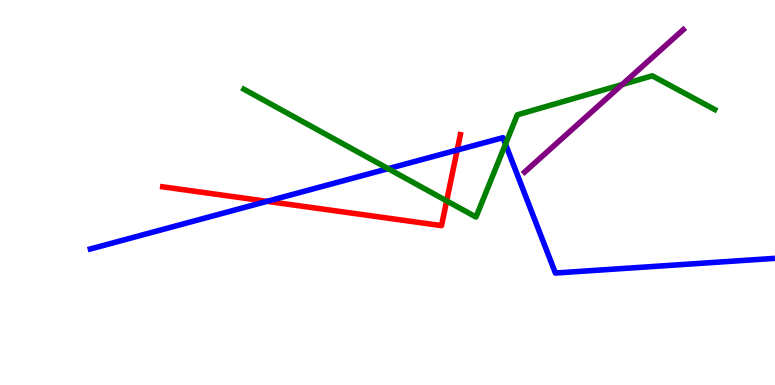[{'lines': ['blue', 'red'], 'intersections': [{'x': 3.45, 'y': 4.77}, {'x': 5.9, 'y': 6.1}]}, {'lines': ['green', 'red'], 'intersections': [{'x': 5.76, 'y': 4.78}]}, {'lines': ['purple', 'red'], 'intersections': []}, {'lines': ['blue', 'green'], 'intersections': [{'x': 5.01, 'y': 5.62}, {'x': 6.52, 'y': 6.26}]}, {'lines': ['blue', 'purple'], 'intersections': []}, {'lines': ['green', 'purple'], 'intersections': [{'x': 8.03, 'y': 7.8}]}]